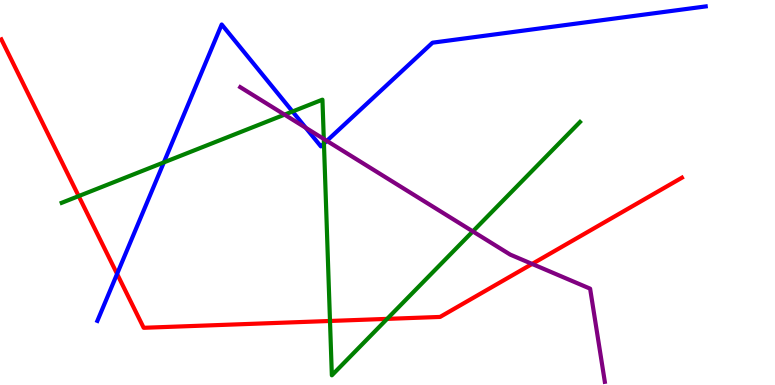[{'lines': ['blue', 'red'], 'intersections': [{'x': 1.51, 'y': 2.89}]}, {'lines': ['green', 'red'], 'intersections': [{'x': 1.02, 'y': 4.91}, {'x': 4.26, 'y': 1.66}, {'x': 5.0, 'y': 1.72}]}, {'lines': ['purple', 'red'], 'intersections': [{'x': 6.87, 'y': 3.14}]}, {'lines': ['blue', 'green'], 'intersections': [{'x': 2.11, 'y': 5.78}, {'x': 3.77, 'y': 7.1}, {'x': 4.18, 'y': 6.27}]}, {'lines': ['blue', 'purple'], 'intersections': [{'x': 3.95, 'y': 6.68}, {'x': 4.22, 'y': 6.34}]}, {'lines': ['green', 'purple'], 'intersections': [{'x': 3.67, 'y': 7.02}, {'x': 4.18, 'y': 6.39}, {'x': 6.1, 'y': 3.99}]}]